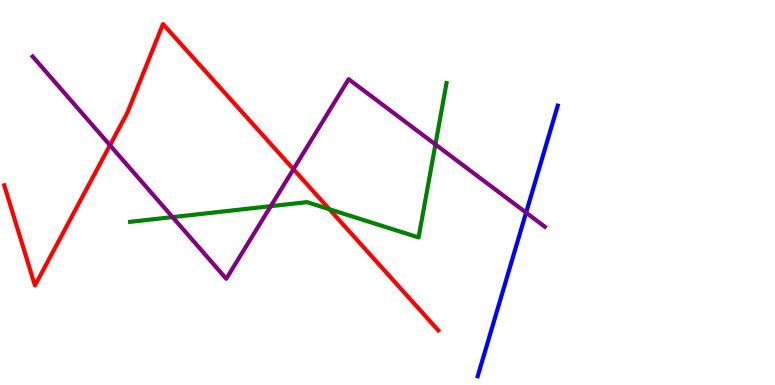[{'lines': ['blue', 'red'], 'intersections': []}, {'lines': ['green', 'red'], 'intersections': [{'x': 4.25, 'y': 4.57}]}, {'lines': ['purple', 'red'], 'intersections': [{'x': 1.42, 'y': 6.23}, {'x': 3.79, 'y': 5.6}]}, {'lines': ['blue', 'green'], 'intersections': []}, {'lines': ['blue', 'purple'], 'intersections': [{'x': 6.79, 'y': 4.48}]}, {'lines': ['green', 'purple'], 'intersections': [{'x': 2.23, 'y': 4.36}, {'x': 3.49, 'y': 4.64}, {'x': 5.62, 'y': 6.25}]}]